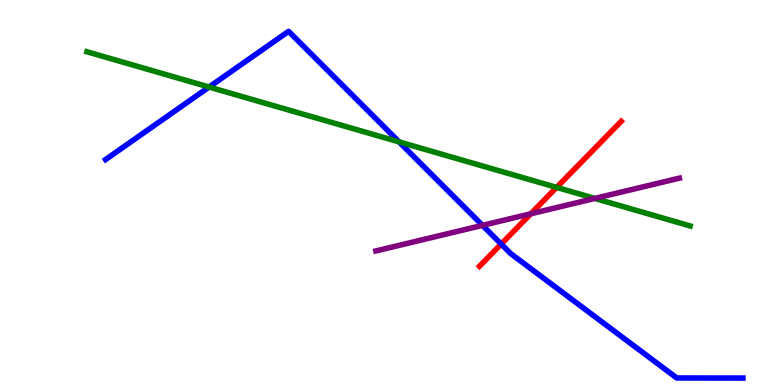[{'lines': ['blue', 'red'], 'intersections': [{'x': 6.47, 'y': 3.66}]}, {'lines': ['green', 'red'], 'intersections': [{'x': 7.18, 'y': 5.13}]}, {'lines': ['purple', 'red'], 'intersections': [{'x': 6.85, 'y': 4.45}]}, {'lines': ['blue', 'green'], 'intersections': [{'x': 2.7, 'y': 7.74}, {'x': 5.15, 'y': 6.31}]}, {'lines': ['blue', 'purple'], 'intersections': [{'x': 6.23, 'y': 4.15}]}, {'lines': ['green', 'purple'], 'intersections': [{'x': 7.68, 'y': 4.85}]}]